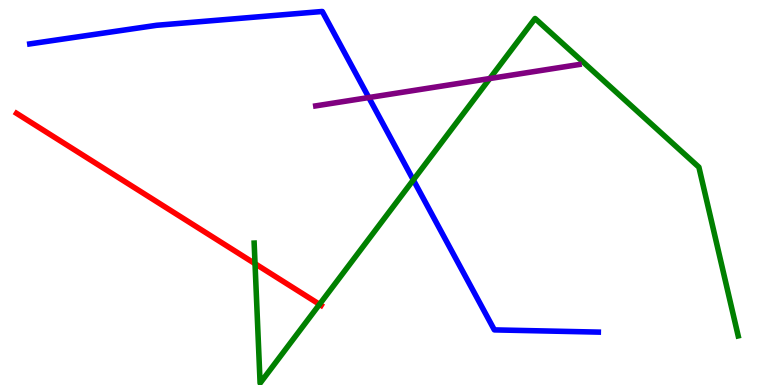[{'lines': ['blue', 'red'], 'intersections': []}, {'lines': ['green', 'red'], 'intersections': [{'x': 3.29, 'y': 3.15}, {'x': 4.12, 'y': 2.1}]}, {'lines': ['purple', 'red'], 'intersections': []}, {'lines': ['blue', 'green'], 'intersections': [{'x': 5.33, 'y': 5.33}]}, {'lines': ['blue', 'purple'], 'intersections': [{'x': 4.76, 'y': 7.47}]}, {'lines': ['green', 'purple'], 'intersections': [{'x': 6.32, 'y': 7.96}]}]